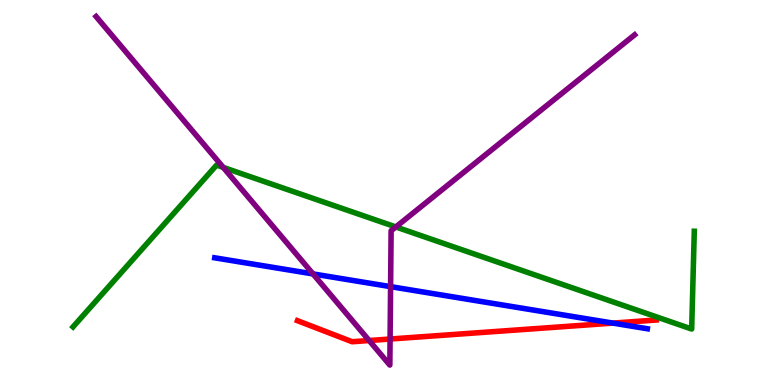[{'lines': ['blue', 'red'], 'intersections': [{'x': 7.91, 'y': 1.61}]}, {'lines': ['green', 'red'], 'intersections': []}, {'lines': ['purple', 'red'], 'intersections': [{'x': 4.76, 'y': 1.16}, {'x': 5.03, 'y': 1.19}]}, {'lines': ['blue', 'green'], 'intersections': []}, {'lines': ['blue', 'purple'], 'intersections': [{'x': 4.04, 'y': 2.88}, {'x': 5.04, 'y': 2.55}]}, {'lines': ['green', 'purple'], 'intersections': [{'x': 2.88, 'y': 5.65}, {'x': 5.11, 'y': 4.11}]}]